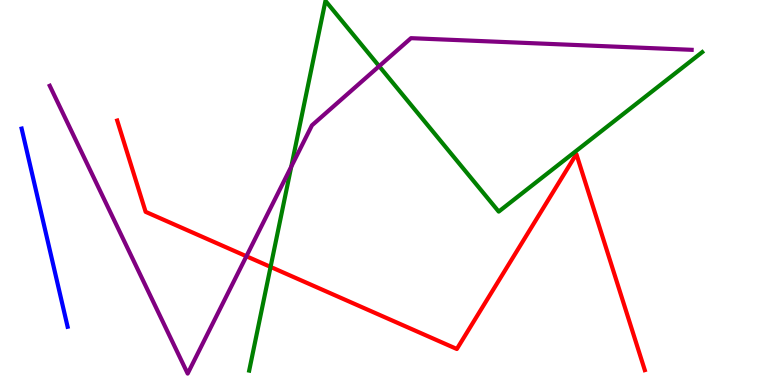[{'lines': ['blue', 'red'], 'intersections': []}, {'lines': ['green', 'red'], 'intersections': [{'x': 3.49, 'y': 3.07}]}, {'lines': ['purple', 'red'], 'intersections': [{'x': 3.18, 'y': 3.34}]}, {'lines': ['blue', 'green'], 'intersections': []}, {'lines': ['blue', 'purple'], 'intersections': []}, {'lines': ['green', 'purple'], 'intersections': [{'x': 3.76, 'y': 5.67}, {'x': 4.89, 'y': 8.28}]}]